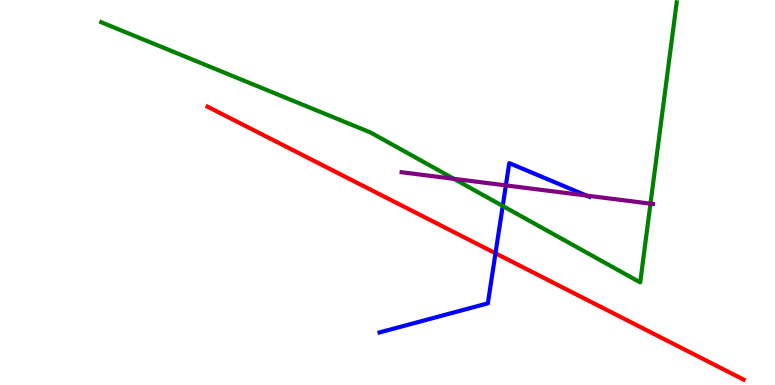[{'lines': ['blue', 'red'], 'intersections': [{'x': 6.39, 'y': 3.42}]}, {'lines': ['green', 'red'], 'intersections': []}, {'lines': ['purple', 'red'], 'intersections': []}, {'lines': ['blue', 'green'], 'intersections': [{'x': 6.49, 'y': 4.65}]}, {'lines': ['blue', 'purple'], 'intersections': [{'x': 6.53, 'y': 5.18}, {'x': 7.57, 'y': 4.92}]}, {'lines': ['green', 'purple'], 'intersections': [{'x': 5.86, 'y': 5.36}, {'x': 8.39, 'y': 4.71}]}]